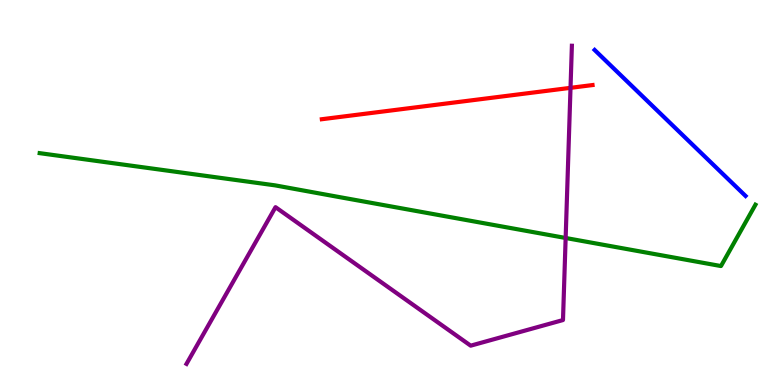[{'lines': ['blue', 'red'], 'intersections': []}, {'lines': ['green', 'red'], 'intersections': []}, {'lines': ['purple', 'red'], 'intersections': [{'x': 7.36, 'y': 7.72}]}, {'lines': ['blue', 'green'], 'intersections': []}, {'lines': ['blue', 'purple'], 'intersections': []}, {'lines': ['green', 'purple'], 'intersections': [{'x': 7.3, 'y': 3.82}]}]